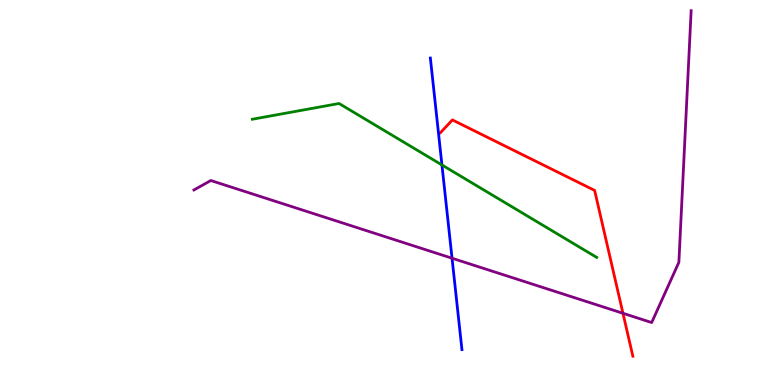[{'lines': ['blue', 'red'], 'intersections': []}, {'lines': ['green', 'red'], 'intersections': []}, {'lines': ['purple', 'red'], 'intersections': [{'x': 8.04, 'y': 1.86}]}, {'lines': ['blue', 'green'], 'intersections': [{'x': 5.7, 'y': 5.72}]}, {'lines': ['blue', 'purple'], 'intersections': [{'x': 5.83, 'y': 3.29}]}, {'lines': ['green', 'purple'], 'intersections': []}]